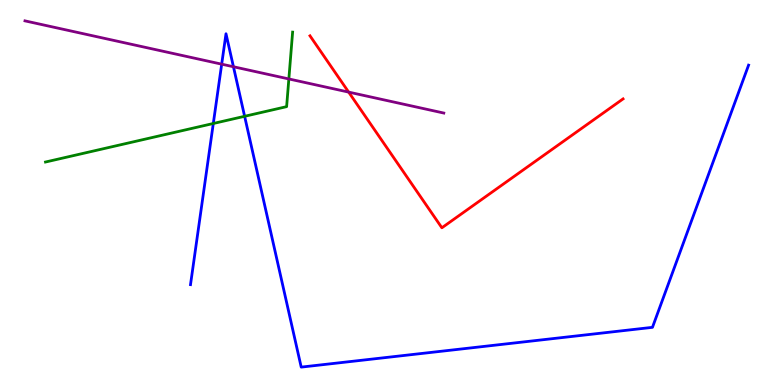[{'lines': ['blue', 'red'], 'intersections': []}, {'lines': ['green', 'red'], 'intersections': []}, {'lines': ['purple', 'red'], 'intersections': [{'x': 4.5, 'y': 7.61}]}, {'lines': ['blue', 'green'], 'intersections': [{'x': 2.75, 'y': 6.79}, {'x': 3.16, 'y': 6.98}]}, {'lines': ['blue', 'purple'], 'intersections': [{'x': 2.86, 'y': 8.33}, {'x': 3.01, 'y': 8.27}]}, {'lines': ['green', 'purple'], 'intersections': [{'x': 3.73, 'y': 7.95}]}]